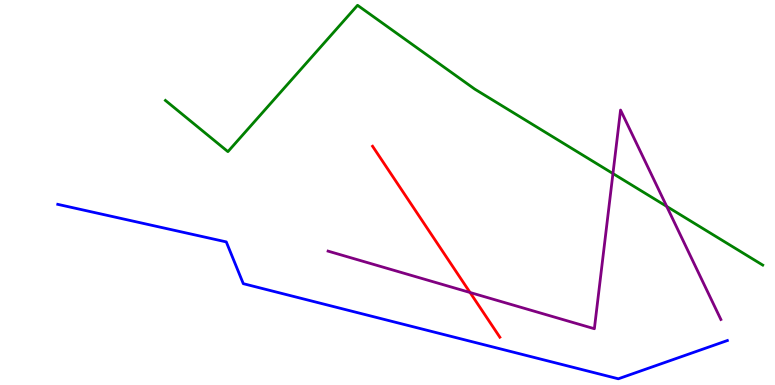[{'lines': ['blue', 'red'], 'intersections': []}, {'lines': ['green', 'red'], 'intersections': []}, {'lines': ['purple', 'red'], 'intersections': [{'x': 6.07, 'y': 2.4}]}, {'lines': ['blue', 'green'], 'intersections': []}, {'lines': ['blue', 'purple'], 'intersections': []}, {'lines': ['green', 'purple'], 'intersections': [{'x': 7.91, 'y': 5.49}, {'x': 8.6, 'y': 4.64}]}]